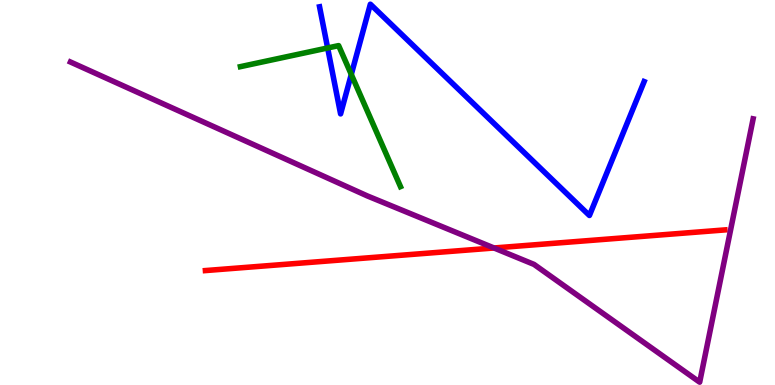[{'lines': ['blue', 'red'], 'intersections': []}, {'lines': ['green', 'red'], 'intersections': []}, {'lines': ['purple', 'red'], 'intersections': [{'x': 6.37, 'y': 3.56}]}, {'lines': ['blue', 'green'], 'intersections': [{'x': 4.23, 'y': 8.75}, {'x': 4.53, 'y': 8.07}]}, {'lines': ['blue', 'purple'], 'intersections': []}, {'lines': ['green', 'purple'], 'intersections': []}]